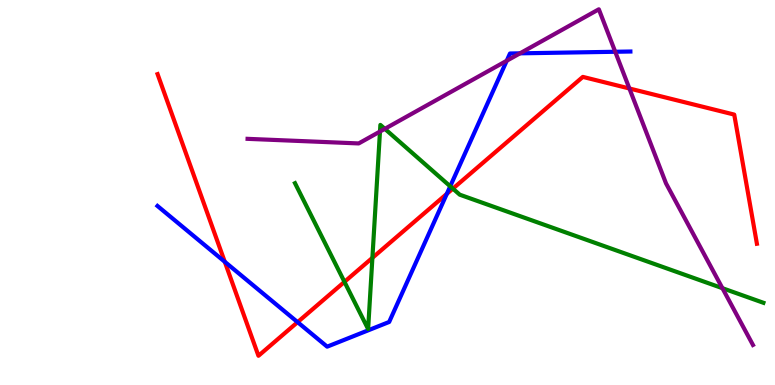[{'lines': ['blue', 'red'], 'intersections': [{'x': 2.9, 'y': 3.2}, {'x': 3.84, 'y': 1.63}, {'x': 5.77, 'y': 4.96}]}, {'lines': ['green', 'red'], 'intersections': [{'x': 4.44, 'y': 2.68}, {'x': 4.81, 'y': 3.3}, {'x': 5.84, 'y': 5.1}]}, {'lines': ['purple', 'red'], 'intersections': [{'x': 8.12, 'y': 7.7}]}, {'lines': ['blue', 'green'], 'intersections': [{'x': 5.81, 'y': 5.16}]}, {'lines': ['blue', 'purple'], 'intersections': [{'x': 6.54, 'y': 8.42}, {'x': 6.71, 'y': 8.61}, {'x': 7.94, 'y': 8.66}]}, {'lines': ['green', 'purple'], 'intersections': [{'x': 4.9, 'y': 6.58}, {'x': 4.97, 'y': 6.65}, {'x': 9.32, 'y': 2.51}]}]